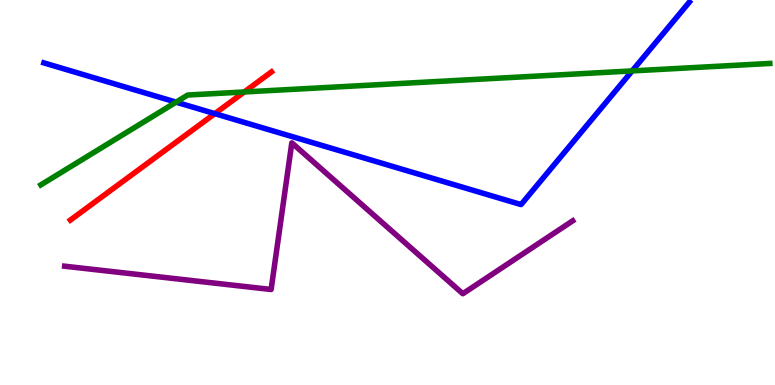[{'lines': ['blue', 'red'], 'intersections': [{'x': 2.77, 'y': 7.05}]}, {'lines': ['green', 'red'], 'intersections': [{'x': 3.15, 'y': 7.61}]}, {'lines': ['purple', 'red'], 'intersections': []}, {'lines': ['blue', 'green'], 'intersections': [{'x': 2.27, 'y': 7.35}, {'x': 8.16, 'y': 8.16}]}, {'lines': ['blue', 'purple'], 'intersections': []}, {'lines': ['green', 'purple'], 'intersections': []}]